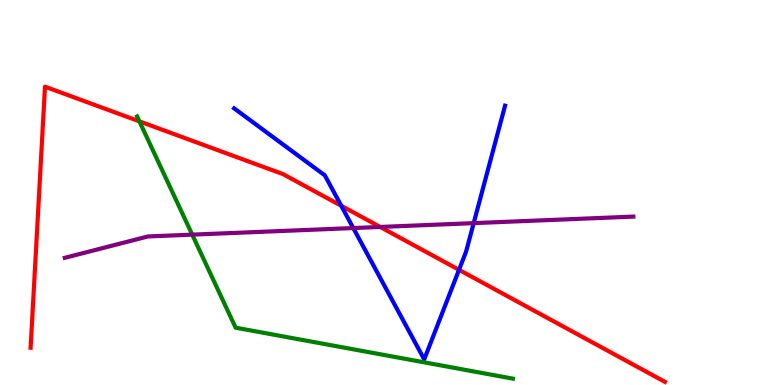[{'lines': ['blue', 'red'], 'intersections': [{'x': 4.4, 'y': 4.66}, {'x': 5.92, 'y': 2.99}]}, {'lines': ['green', 'red'], 'intersections': [{'x': 1.8, 'y': 6.85}]}, {'lines': ['purple', 'red'], 'intersections': [{'x': 4.91, 'y': 4.11}]}, {'lines': ['blue', 'green'], 'intersections': []}, {'lines': ['blue', 'purple'], 'intersections': [{'x': 4.56, 'y': 4.08}, {'x': 6.11, 'y': 4.2}]}, {'lines': ['green', 'purple'], 'intersections': [{'x': 2.48, 'y': 3.91}]}]